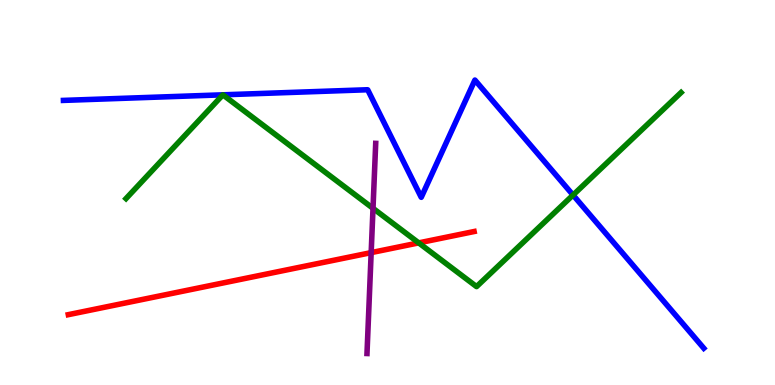[{'lines': ['blue', 'red'], 'intersections': []}, {'lines': ['green', 'red'], 'intersections': [{'x': 5.4, 'y': 3.69}]}, {'lines': ['purple', 'red'], 'intersections': [{'x': 4.79, 'y': 3.44}]}, {'lines': ['blue', 'green'], 'intersections': [{'x': 7.39, 'y': 4.93}]}, {'lines': ['blue', 'purple'], 'intersections': []}, {'lines': ['green', 'purple'], 'intersections': [{'x': 4.81, 'y': 4.59}]}]